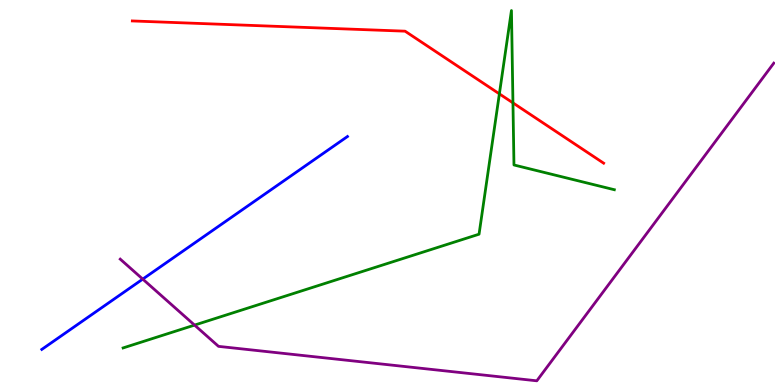[{'lines': ['blue', 'red'], 'intersections': []}, {'lines': ['green', 'red'], 'intersections': [{'x': 6.44, 'y': 7.56}, {'x': 6.62, 'y': 7.33}]}, {'lines': ['purple', 'red'], 'intersections': []}, {'lines': ['blue', 'green'], 'intersections': []}, {'lines': ['blue', 'purple'], 'intersections': [{'x': 1.84, 'y': 2.75}]}, {'lines': ['green', 'purple'], 'intersections': [{'x': 2.51, 'y': 1.56}]}]